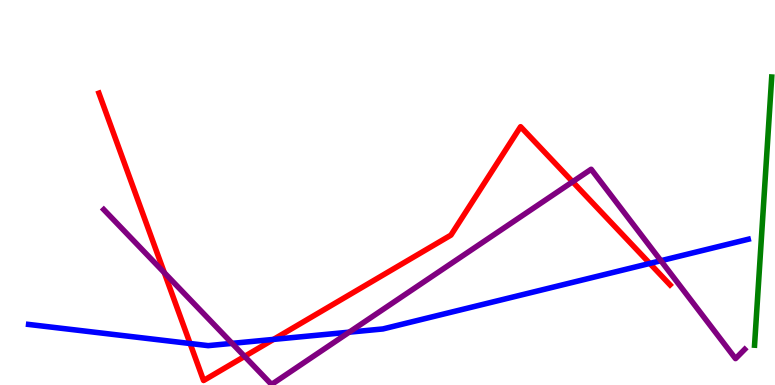[{'lines': ['blue', 'red'], 'intersections': [{'x': 2.45, 'y': 1.08}, {'x': 3.53, 'y': 1.18}, {'x': 8.38, 'y': 3.16}]}, {'lines': ['green', 'red'], 'intersections': []}, {'lines': ['purple', 'red'], 'intersections': [{'x': 2.12, 'y': 2.92}, {'x': 3.16, 'y': 0.743}, {'x': 7.39, 'y': 5.28}]}, {'lines': ['blue', 'green'], 'intersections': []}, {'lines': ['blue', 'purple'], 'intersections': [{'x': 2.99, 'y': 1.08}, {'x': 4.51, 'y': 1.37}, {'x': 8.53, 'y': 3.23}]}, {'lines': ['green', 'purple'], 'intersections': []}]